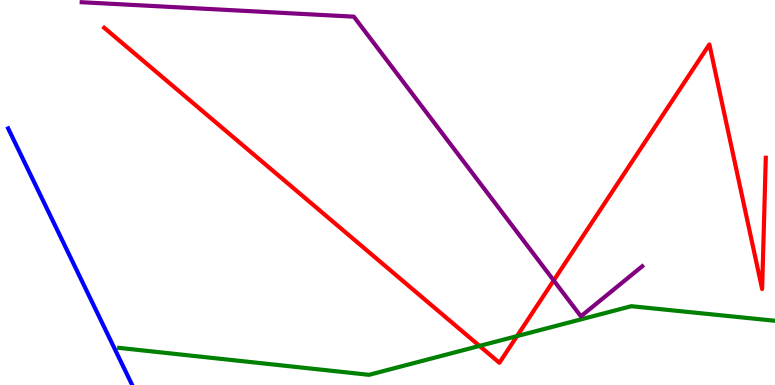[{'lines': ['blue', 'red'], 'intersections': []}, {'lines': ['green', 'red'], 'intersections': [{'x': 6.19, 'y': 1.02}, {'x': 6.67, 'y': 1.27}]}, {'lines': ['purple', 'red'], 'intersections': [{'x': 7.14, 'y': 2.72}]}, {'lines': ['blue', 'green'], 'intersections': []}, {'lines': ['blue', 'purple'], 'intersections': []}, {'lines': ['green', 'purple'], 'intersections': []}]